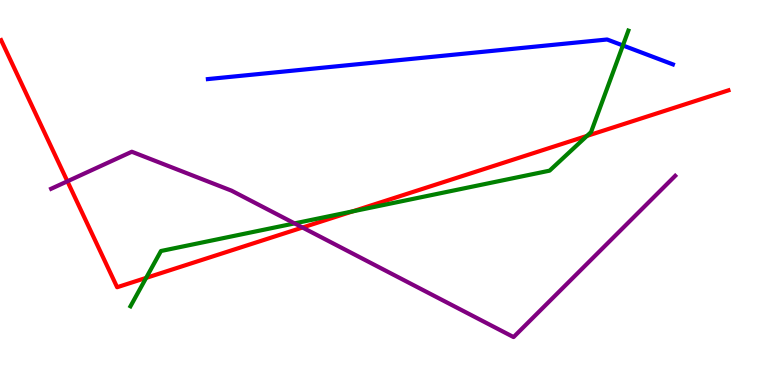[{'lines': ['blue', 'red'], 'intersections': []}, {'lines': ['green', 'red'], 'intersections': [{'x': 1.89, 'y': 2.78}, {'x': 4.55, 'y': 4.51}, {'x': 7.57, 'y': 6.47}]}, {'lines': ['purple', 'red'], 'intersections': [{'x': 0.87, 'y': 5.29}, {'x': 3.9, 'y': 4.09}]}, {'lines': ['blue', 'green'], 'intersections': [{'x': 8.04, 'y': 8.82}]}, {'lines': ['blue', 'purple'], 'intersections': []}, {'lines': ['green', 'purple'], 'intersections': [{'x': 3.8, 'y': 4.2}]}]